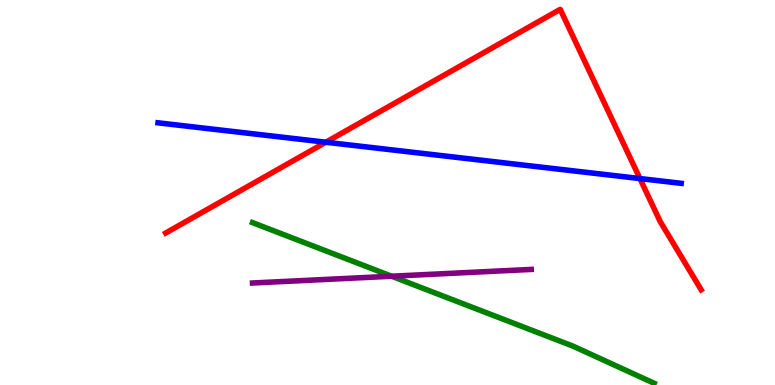[{'lines': ['blue', 'red'], 'intersections': [{'x': 4.2, 'y': 6.31}, {'x': 8.26, 'y': 5.36}]}, {'lines': ['green', 'red'], 'intersections': []}, {'lines': ['purple', 'red'], 'intersections': []}, {'lines': ['blue', 'green'], 'intersections': []}, {'lines': ['blue', 'purple'], 'intersections': []}, {'lines': ['green', 'purple'], 'intersections': [{'x': 5.05, 'y': 2.83}]}]